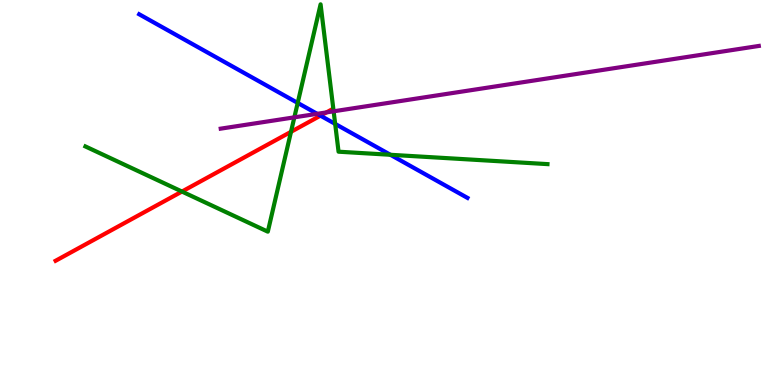[{'lines': ['blue', 'red'], 'intersections': [{'x': 4.14, 'y': 7.0}]}, {'lines': ['green', 'red'], 'intersections': [{'x': 2.35, 'y': 5.02}, {'x': 3.75, 'y': 6.58}]}, {'lines': ['purple', 'red'], 'intersections': [{'x': 4.21, 'y': 7.08}]}, {'lines': ['blue', 'green'], 'intersections': [{'x': 3.84, 'y': 7.33}, {'x': 4.32, 'y': 6.78}, {'x': 5.04, 'y': 5.98}]}, {'lines': ['blue', 'purple'], 'intersections': [{'x': 4.09, 'y': 7.04}]}, {'lines': ['green', 'purple'], 'intersections': [{'x': 3.8, 'y': 6.95}, {'x': 4.3, 'y': 7.11}]}]